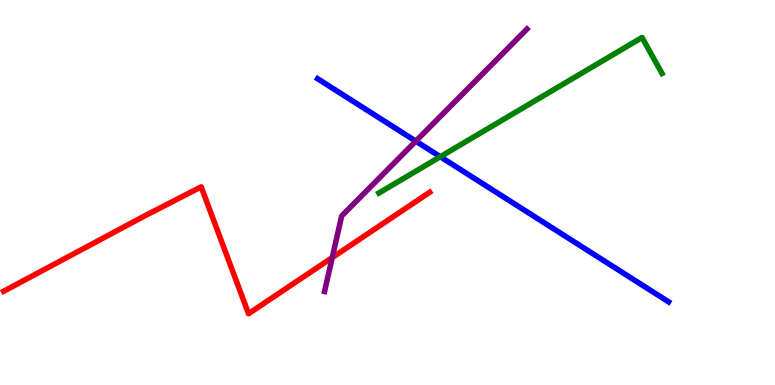[{'lines': ['blue', 'red'], 'intersections': []}, {'lines': ['green', 'red'], 'intersections': []}, {'lines': ['purple', 'red'], 'intersections': [{'x': 4.29, 'y': 3.31}]}, {'lines': ['blue', 'green'], 'intersections': [{'x': 5.68, 'y': 5.93}]}, {'lines': ['blue', 'purple'], 'intersections': [{'x': 5.37, 'y': 6.33}]}, {'lines': ['green', 'purple'], 'intersections': []}]